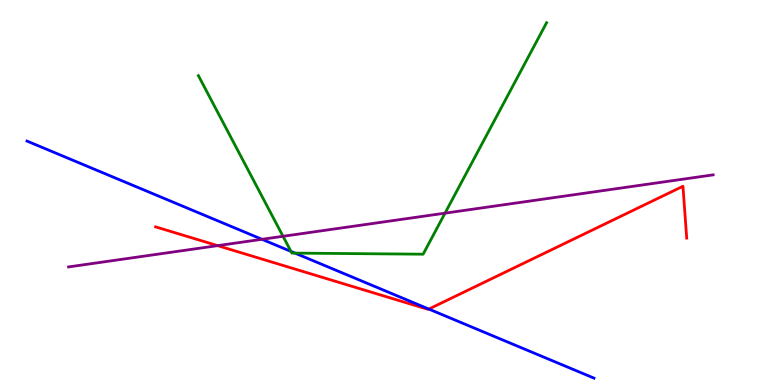[{'lines': ['blue', 'red'], 'intersections': [{'x': 5.53, 'y': 1.97}]}, {'lines': ['green', 'red'], 'intersections': []}, {'lines': ['purple', 'red'], 'intersections': [{'x': 2.81, 'y': 3.62}]}, {'lines': ['blue', 'green'], 'intersections': [{'x': 3.75, 'y': 3.47}, {'x': 3.81, 'y': 3.43}]}, {'lines': ['blue', 'purple'], 'intersections': [{'x': 3.38, 'y': 3.78}]}, {'lines': ['green', 'purple'], 'intersections': [{'x': 3.65, 'y': 3.86}, {'x': 5.74, 'y': 4.46}]}]